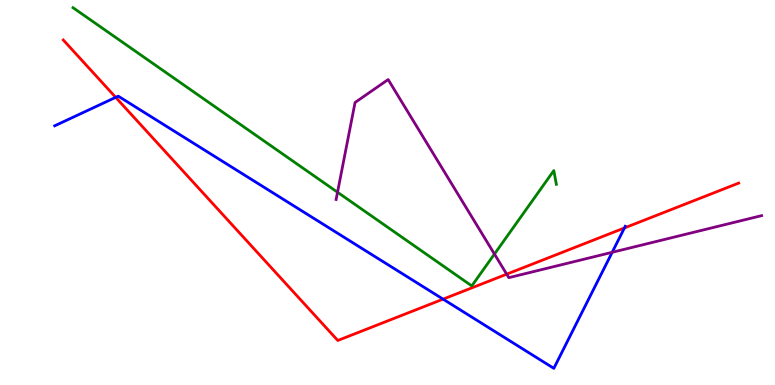[{'lines': ['blue', 'red'], 'intersections': [{'x': 1.49, 'y': 7.47}, {'x': 5.72, 'y': 2.23}, {'x': 8.06, 'y': 4.08}]}, {'lines': ['green', 'red'], 'intersections': []}, {'lines': ['purple', 'red'], 'intersections': [{'x': 6.54, 'y': 2.88}]}, {'lines': ['blue', 'green'], 'intersections': []}, {'lines': ['blue', 'purple'], 'intersections': [{'x': 7.9, 'y': 3.45}]}, {'lines': ['green', 'purple'], 'intersections': [{'x': 4.36, 'y': 5.01}, {'x': 6.38, 'y': 3.4}]}]